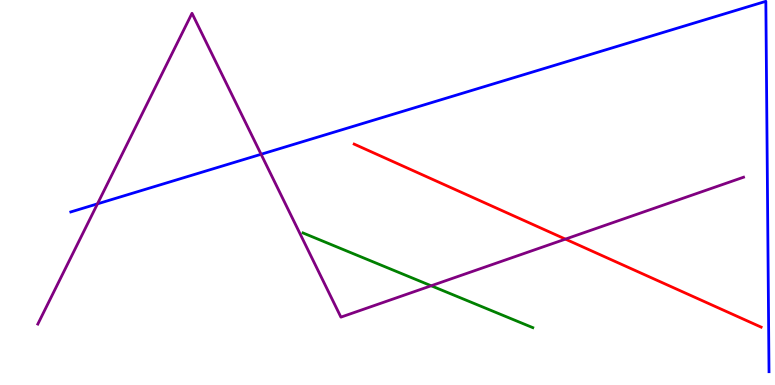[{'lines': ['blue', 'red'], 'intersections': []}, {'lines': ['green', 'red'], 'intersections': []}, {'lines': ['purple', 'red'], 'intersections': [{'x': 7.3, 'y': 3.79}]}, {'lines': ['blue', 'green'], 'intersections': []}, {'lines': ['blue', 'purple'], 'intersections': [{'x': 1.26, 'y': 4.71}, {'x': 3.37, 'y': 5.99}]}, {'lines': ['green', 'purple'], 'intersections': [{'x': 5.56, 'y': 2.58}]}]